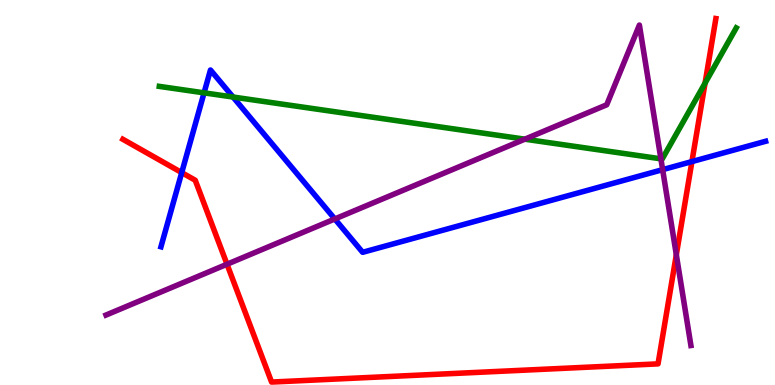[{'lines': ['blue', 'red'], 'intersections': [{'x': 2.34, 'y': 5.52}, {'x': 8.93, 'y': 5.8}]}, {'lines': ['green', 'red'], 'intersections': [{'x': 9.1, 'y': 7.84}]}, {'lines': ['purple', 'red'], 'intersections': [{'x': 2.93, 'y': 3.14}, {'x': 8.73, 'y': 3.38}]}, {'lines': ['blue', 'green'], 'intersections': [{'x': 2.63, 'y': 7.59}, {'x': 3.01, 'y': 7.48}]}, {'lines': ['blue', 'purple'], 'intersections': [{'x': 4.32, 'y': 4.31}, {'x': 8.55, 'y': 5.59}]}, {'lines': ['green', 'purple'], 'intersections': [{'x': 6.77, 'y': 6.39}, {'x': 8.53, 'y': 5.87}]}]